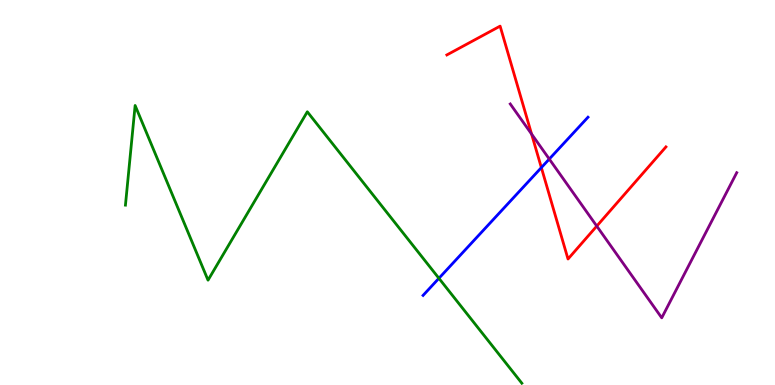[{'lines': ['blue', 'red'], 'intersections': [{'x': 6.99, 'y': 5.65}]}, {'lines': ['green', 'red'], 'intersections': []}, {'lines': ['purple', 'red'], 'intersections': [{'x': 6.86, 'y': 6.52}, {'x': 7.7, 'y': 4.13}]}, {'lines': ['blue', 'green'], 'intersections': [{'x': 5.66, 'y': 2.77}]}, {'lines': ['blue', 'purple'], 'intersections': [{'x': 7.09, 'y': 5.87}]}, {'lines': ['green', 'purple'], 'intersections': []}]